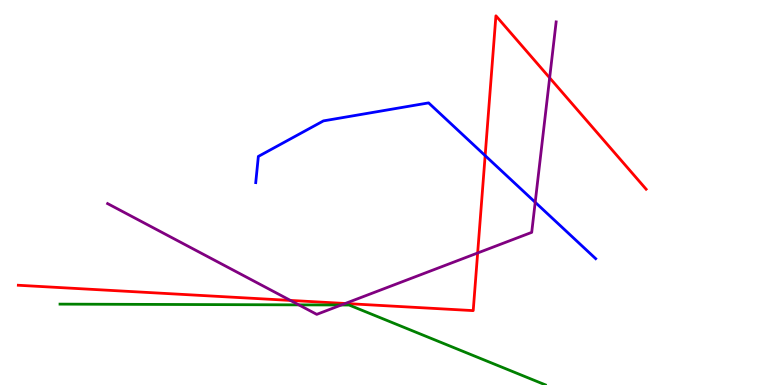[{'lines': ['blue', 'red'], 'intersections': [{'x': 6.26, 'y': 5.96}]}, {'lines': ['green', 'red'], 'intersections': []}, {'lines': ['purple', 'red'], 'intersections': [{'x': 3.75, 'y': 2.2}, {'x': 4.45, 'y': 2.12}, {'x': 6.16, 'y': 3.43}, {'x': 7.09, 'y': 7.98}]}, {'lines': ['blue', 'green'], 'intersections': []}, {'lines': ['blue', 'purple'], 'intersections': [{'x': 6.91, 'y': 4.75}]}, {'lines': ['green', 'purple'], 'intersections': [{'x': 3.86, 'y': 2.08}, {'x': 4.4, 'y': 2.08}]}]